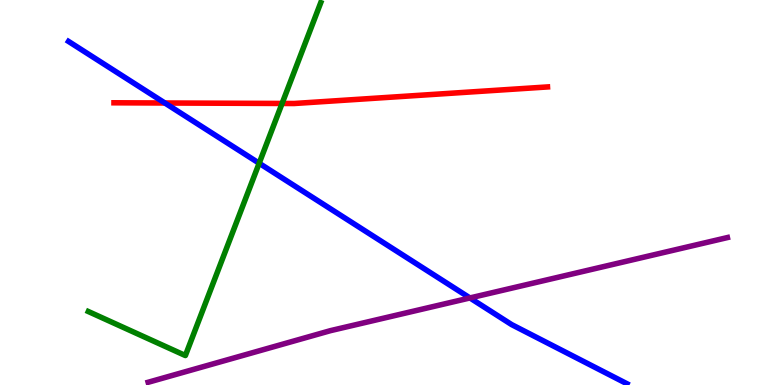[{'lines': ['blue', 'red'], 'intersections': [{'x': 2.13, 'y': 7.32}]}, {'lines': ['green', 'red'], 'intersections': [{'x': 3.64, 'y': 7.31}]}, {'lines': ['purple', 'red'], 'intersections': []}, {'lines': ['blue', 'green'], 'intersections': [{'x': 3.34, 'y': 5.76}]}, {'lines': ['blue', 'purple'], 'intersections': [{'x': 6.06, 'y': 2.26}]}, {'lines': ['green', 'purple'], 'intersections': []}]